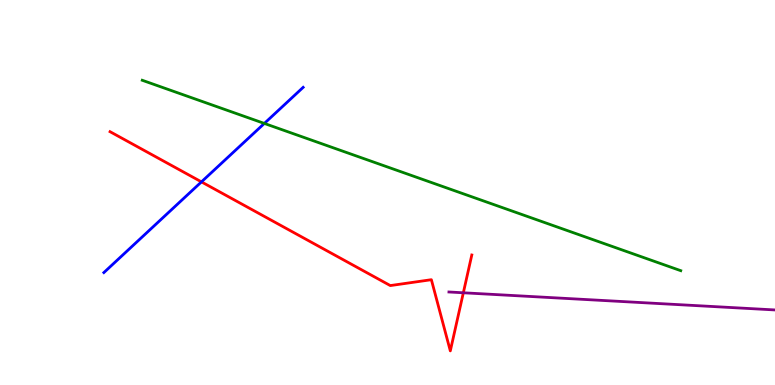[{'lines': ['blue', 'red'], 'intersections': [{'x': 2.6, 'y': 5.28}]}, {'lines': ['green', 'red'], 'intersections': []}, {'lines': ['purple', 'red'], 'intersections': [{'x': 5.98, 'y': 2.4}]}, {'lines': ['blue', 'green'], 'intersections': [{'x': 3.41, 'y': 6.79}]}, {'lines': ['blue', 'purple'], 'intersections': []}, {'lines': ['green', 'purple'], 'intersections': []}]